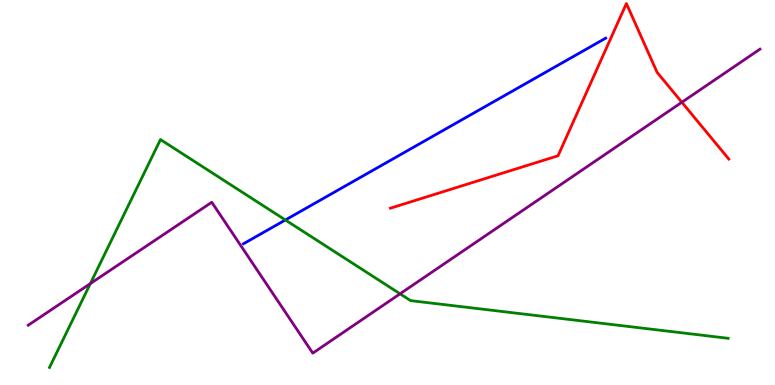[{'lines': ['blue', 'red'], 'intersections': []}, {'lines': ['green', 'red'], 'intersections': []}, {'lines': ['purple', 'red'], 'intersections': [{'x': 8.8, 'y': 7.34}]}, {'lines': ['blue', 'green'], 'intersections': [{'x': 3.68, 'y': 4.29}]}, {'lines': ['blue', 'purple'], 'intersections': []}, {'lines': ['green', 'purple'], 'intersections': [{'x': 1.17, 'y': 2.63}, {'x': 5.16, 'y': 2.37}]}]